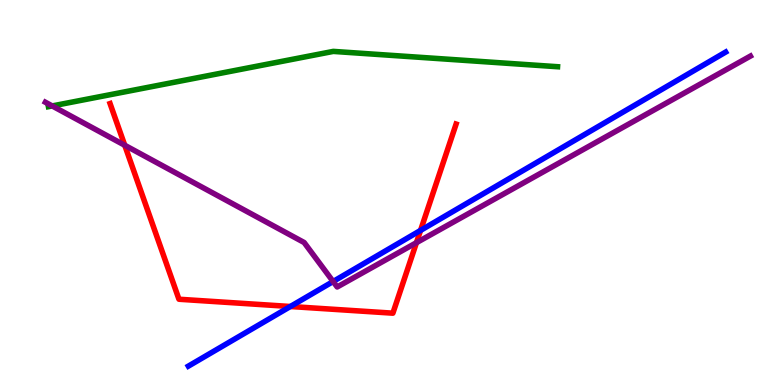[{'lines': ['blue', 'red'], 'intersections': [{'x': 3.75, 'y': 2.04}, {'x': 5.43, 'y': 4.02}]}, {'lines': ['green', 'red'], 'intersections': []}, {'lines': ['purple', 'red'], 'intersections': [{'x': 1.61, 'y': 6.23}, {'x': 5.37, 'y': 3.7}]}, {'lines': ['blue', 'green'], 'intersections': []}, {'lines': ['blue', 'purple'], 'intersections': [{'x': 4.3, 'y': 2.69}]}, {'lines': ['green', 'purple'], 'intersections': [{'x': 0.674, 'y': 7.25}]}]